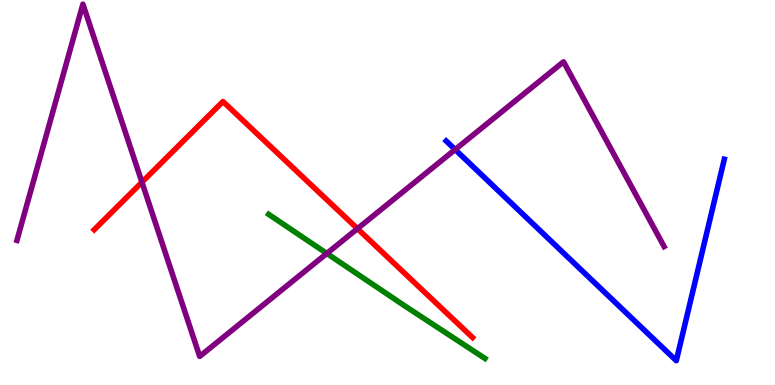[{'lines': ['blue', 'red'], 'intersections': []}, {'lines': ['green', 'red'], 'intersections': []}, {'lines': ['purple', 'red'], 'intersections': [{'x': 1.83, 'y': 5.27}, {'x': 4.61, 'y': 4.06}]}, {'lines': ['blue', 'green'], 'intersections': []}, {'lines': ['blue', 'purple'], 'intersections': [{'x': 5.87, 'y': 6.12}]}, {'lines': ['green', 'purple'], 'intersections': [{'x': 4.22, 'y': 3.42}]}]